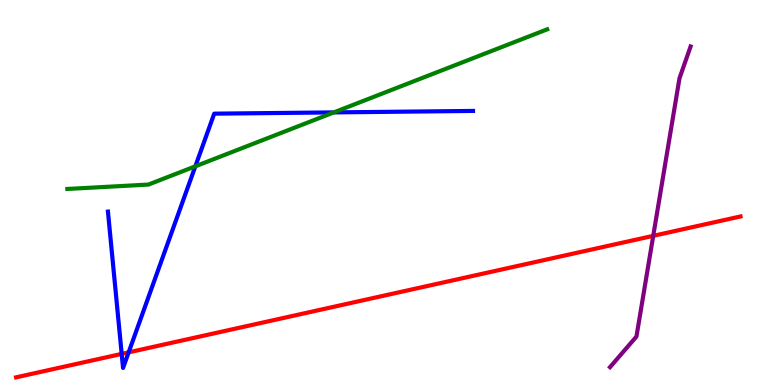[{'lines': ['blue', 'red'], 'intersections': [{'x': 1.57, 'y': 0.808}, {'x': 1.66, 'y': 0.848}]}, {'lines': ['green', 'red'], 'intersections': []}, {'lines': ['purple', 'red'], 'intersections': [{'x': 8.43, 'y': 3.87}]}, {'lines': ['blue', 'green'], 'intersections': [{'x': 2.52, 'y': 5.68}, {'x': 4.31, 'y': 7.08}]}, {'lines': ['blue', 'purple'], 'intersections': []}, {'lines': ['green', 'purple'], 'intersections': []}]